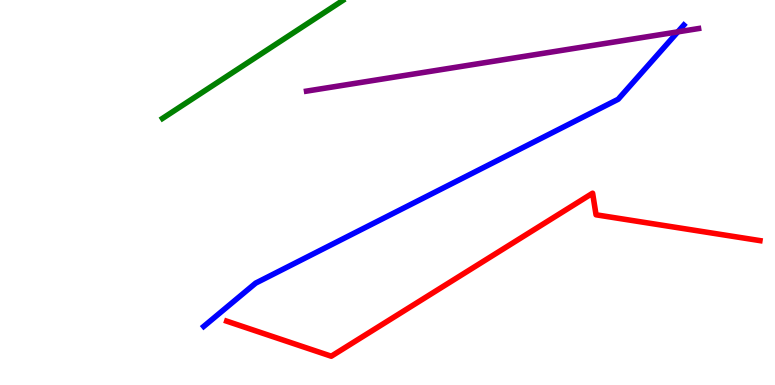[{'lines': ['blue', 'red'], 'intersections': []}, {'lines': ['green', 'red'], 'intersections': []}, {'lines': ['purple', 'red'], 'intersections': []}, {'lines': ['blue', 'green'], 'intersections': []}, {'lines': ['blue', 'purple'], 'intersections': [{'x': 8.75, 'y': 9.17}]}, {'lines': ['green', 'purple'], 'intersections': []}]